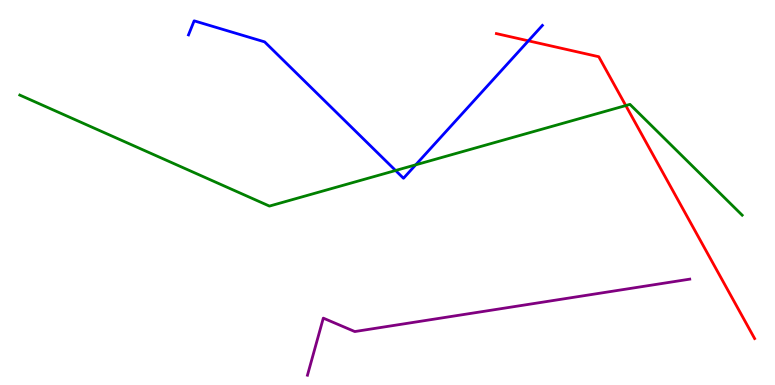[{'lines': ['blue', 'red'], 'intersections': [{'x': 6.82, 'y': 8.94}]}, {'lines': ['green', 'red'], 'intersections': [{'x': 8.07, 'y': 7.26}]}, {'lines': ['purple', 'red'], 'intersections': []}, {'lines': ['blue', 'green'], 'intersections': [{'x': 5.1, 'y': 5.57}, {'x': 5.36, 'y': 5.72}]}, {'lines': ['blue', 'purple'], 'intersections': []}, {'lines': ['green', 'purple'], 'intersections': []}]